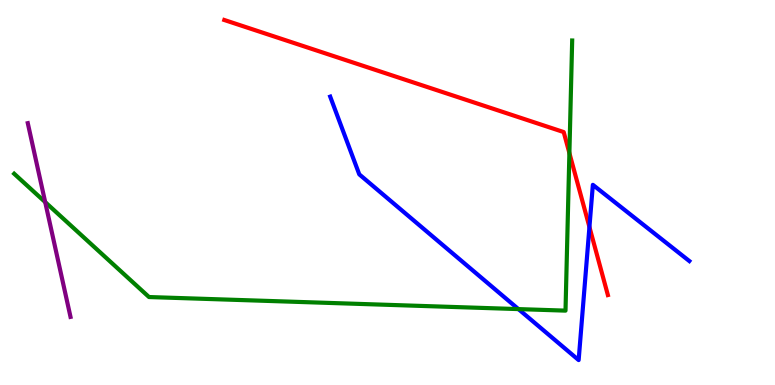[{'lines': ['blue', 'red'], 'intersections': [{'x': 7.61, 'y': 4.1}]}, {'lines': ['green', 'red'], 'intersections': [{'x': 7.35, 'y': 6.02}]}, {'lines': ['purple', 'red'], 'intersections': []}, {'lines': ['blue', 'green'], 'intersections': [{'x': 6.69, 'y': 1.97}]}, {'lines': ['blue', 'purple'], 'intersections': []}, {'lines': ['green', 'purple'], 'intersections': [{'x': 0.583, 'y': 4.75}]}]